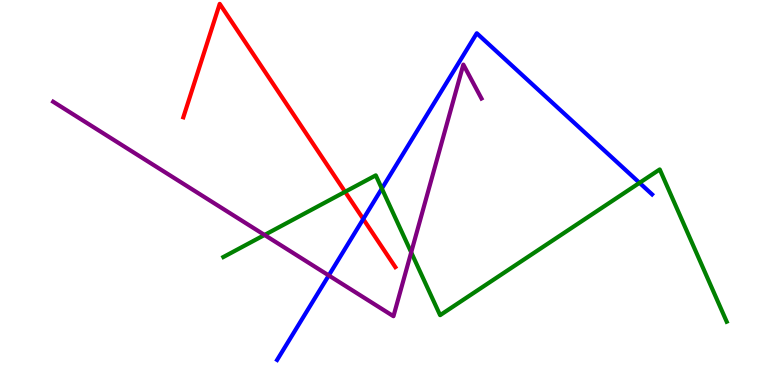[{'lines': ['blue', 'red'], 'intersections': [{'x': 4.69, 'y': 4.31}]}, {'lines': ['green', 'red'], 'intersections': [{'x': 4.45, 'y': 5.02}]}, {'lines': ['purple', 'red'], 'intersections': []}, {'lines': ['blue', 'green'], 'intersections': [{'x': 4.93, 'y': 5.1}, {'x': 8.25, 'y': 5.25}]}, {'lines': ['blue', 'purple'], 'intersections': [{'x': 4.24, 'y': 2.85}]}, {'lines': ['green', 'purple'], 'intersections': [{'x': 3.41, 'y': 3.9}, {'x': 5.31, 'y': 3.45}]}]